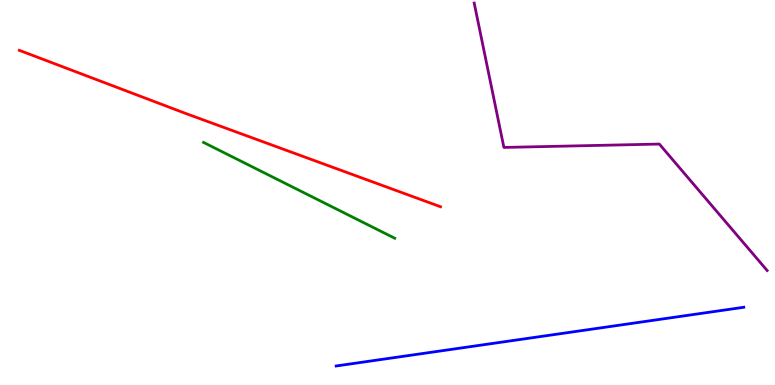[{'lines': ['blue', 'red'], 'intersections': []}, {'lines': ['green', 'red'], 'intersections': []}, {'lines': ['purple', 'red'], 'intersections': []}, {'lines': ['blue', 'green'], 'intersections': []}, {'lines': ['blue', 'purple'], 'intersections': []}, {'lines': ['green', 'purple'], 'intersections': []}]